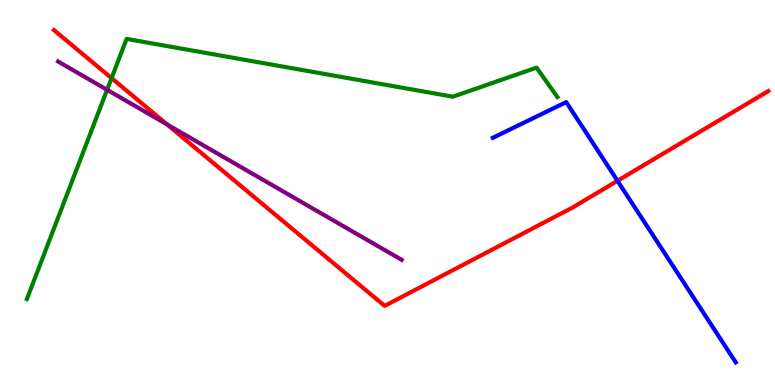[{'lines': ['blue', 'red'], 'intersections': [{'x': 7.97, 'y': 5.3}]}, {'lines': ['green', 'red'], 'intersections': [{'x': 1.44, 'y': 7.97}]}, {'lines': ['purple', 'red'], 'intersections': [{'x': 2.16, 'y': 6.77}]}, {'lines': ['blue', 'green'], 'intersections': []}, {'lines': ['blue', 'purple'], 'intersections': []}, {'lines': ['green', 'purple'], 'intersections': [{'x': 1.38, 'y': 7.67}]}]